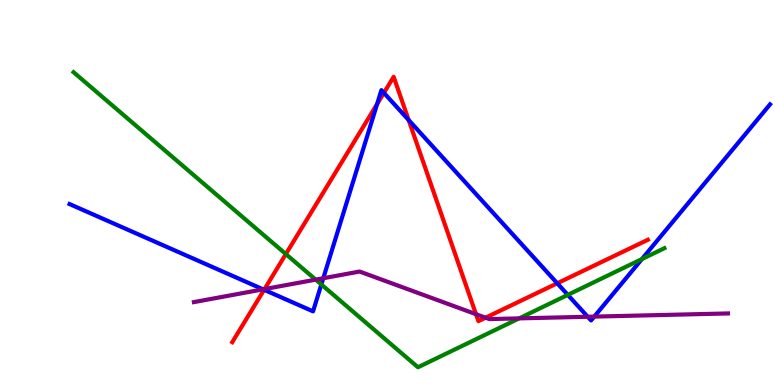[{'lines': ['blue', 'red'], 'intersections': [{'x': 3.41, 'y': 2.47}, {'x': 4.87, 'y': 7.3}, {'x': 4.95, 'y': 7.59}, {'x': 5.27, 'y': 6.88}, {'x': 7.19, 'y': 2.64}]}, {'lines': ['green', 'red'], 'intersections': [{'x': 3.69, 'y': 3.4}]}, {'lines': ['purple', 'red'], 'intersections': [{'x': 3.41, 'y': 2.49}, {'x': 6.14, 'y': 1.84}, {'x': 6.27, 'y': 1.75}]}, {'lines': ['blue', 'green'], 'intersections': [{'x': 4.15, 'y': 2.61}, {'x': 7.33, 'y': 2.34}, {'x': 8.28, 'y': 3.27}]}, {'lines': ['blue', 'purple'], 'intersections': [{'x': 3.39, 'y': 2.48}, {'x': 4.17, 'y': 2.77}, {'x': 7.58, 'y': 1.77}, {'x': 7.67, 'y': 1.78}]}, {'lines': ['green', 'purple'], 'intersections': [{'x': 4.07, 'y': 2.74}, {'x': 6.7, 'y': 1.73}]}]